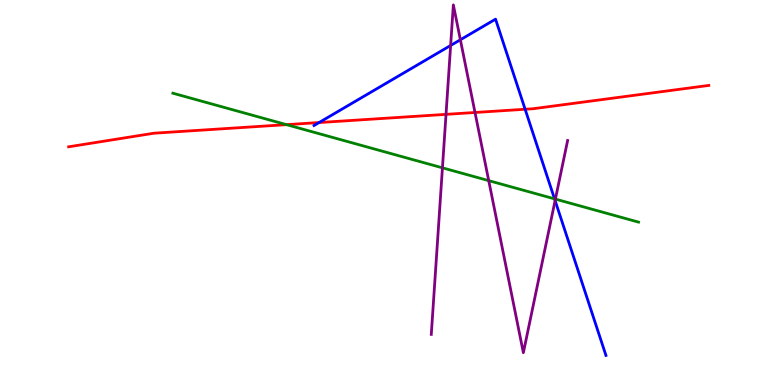[{'lines': ['blue', 'red'], 'intersections': [{'x': 4.12, 'y': 6.82}, {'x': 6.78, 'y': 7.16}]}, {'lines': ['green', 'red'], 'intersections': [{'x': 3.7, 'y': 6.76}]}, {'lines': ['purple', 'red'], 'intersections': [{'x': 5.76, 'y': 7.03}, {'x': 6.13, 'y': 7.08}]}, {'lines': ['blue', 'green'], 'intersections': [{'x': 7.16, 'y': 4.83}]}, {'lines': ['blue', 'purple'], 'intersections': [{'x': 5.81, 'y': 8.82}, {'x': 5.94, 'y': 8.97}, {'x': 7.16, 'y': 4.79}]}, {'lines': ['green', 'purple'], 'intersections': [{'x': 5.71, 'y': 5.64}, {'x': 6.31, 'y': 5.31}, {'x': 7.17, 'y': 4.83}]}]